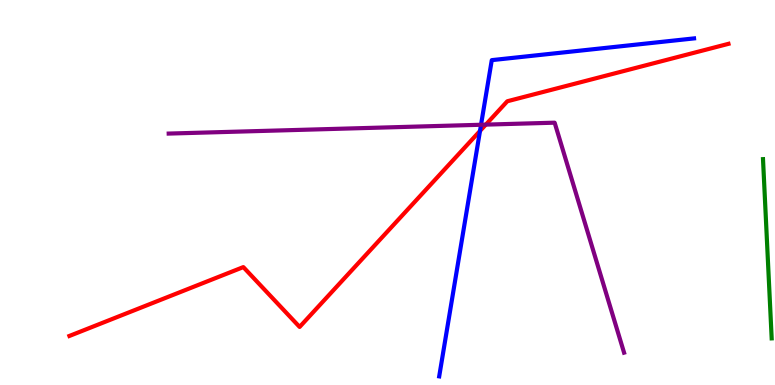[{'lines': ['blue', 'red'], 'intersections': [{'x': 6.19, 'y': 6.6}]}, {'lines': ['green', 'red'], 'intersections': []}, {'lines': ['purple', 'red'], 'intersections': [{'x': 6.27, 'y': 6.76}]}, {'lines': ['blue', 'green'], 'intersections': []}, {'lines': ['blue', 'purple'], 'intersections': [{'x': 6.21, 'y': 6.76}]}, {'lines': ['green', 'purple'], 'intersections': []}]